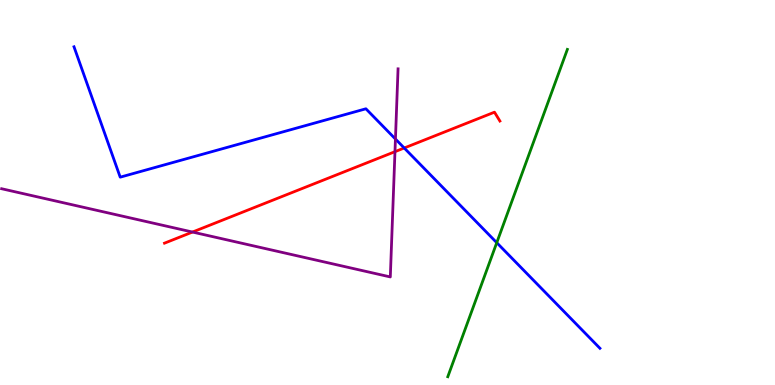[{'lines': ['blue', 'red'], 'intersections': [{'x': 5.22, 'y': 6.16}]}, {'lines': ['green', 'red'], 'intersections': []}, {'lines': ['purple', 'red'], 'intersections': [{'x': 2.48, 'y': 3.97}, {'x': 5.1, 'y': 6.06}]}, {'lines': ['blue', 'green'], 'intersections': [{'x': 6.41, 'y': 3.7}]}, {'lines': ['blue', 'purple'], 'intersections': [{'x': 5.1, 'y': 6.39}]}, {'lines': ['green', 'purple'], 'intersections': []}]